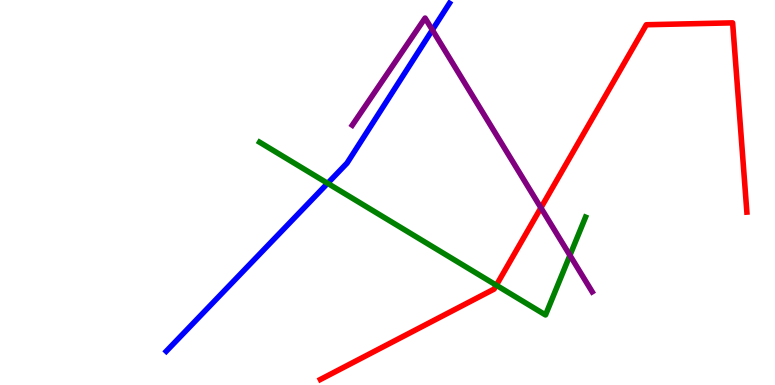[{'lines': ['blue', 'red'], 'intersections': []}, {'lines': ['green', 'red'], 'intersections': [{'x': 6.4, 'y': 2.59}]}, {'lines': ['purple', 'red'], 'intersections': [{'x': 6.98, 'y': 4.6}]}, {'lines': ['blue', 'green'], 'intersections': [{'x': 4.23, 'y': 5.24}]}, {'lines': ['blue', 'purple'], 'intersections': [{'x': 5.58, 'y': 9.22}]}, {'lines': ['green', 'purple'], 'intersections': [{'x': 7.35, 'y': 3.37}]}]